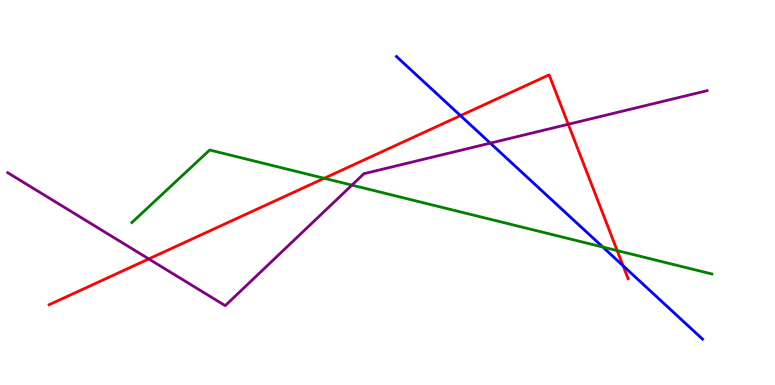[{'lines': ['blue', 'red'], 'intersections': [{'x': 5.94, 'y': 7.0}, {'x': 8.04, 'y': 3.1}]}, {'lines': ['green', 'red'], 'intersections': [{'x': 4.18, 'y': 5.37}, {'x': 7.96, 'y': 3.49}]}, {'lines': ['purple', 'red'], 'intersections': [{'x': 1.92, 'y': 3.27}, {'x': 7.33, 'y': 6.77}]}, {'lines': ['blue', 'green'], 'intersections': [{'x': 7.78, 'y': 3.58}]}, {'lines': ['blue', 'purple'], 'intersections': [{'x': 6.33, 'y': 6.28}]}, {'lines': ['green', 'purple'], 'intersections': [{'x': 4.54, 'y': 5.19}]}]